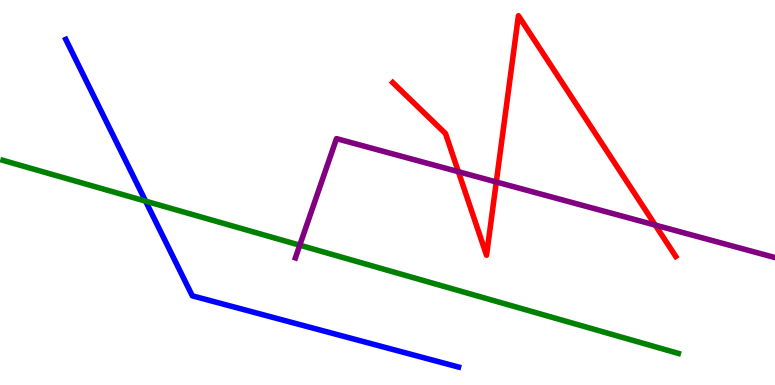[{'lines': ['blue', 'red'], 'intersections': []}, {'lines': ['green', 'red'], 'intersections': []}, {'lines': ['purple', 'red'], 'intersections': [{'x': 5.91, 'y': 5.54}, {'x': 6.4, 'y': 5.27}, {'x': 8.46, 'y': 4.15}]}, {'lines': ['blue', 'green'], 'intersections': [{'x': 1.88, 'y': 4.78}]}, {'lines': ['blue', 'purple'], 'intersections': []}, {'lines': ['green', 'purple'], 'intersections': [{'x': 3.87, 'y': 3.63}]}]